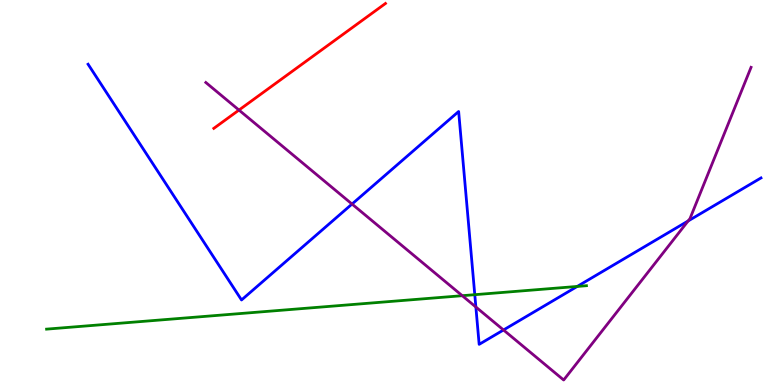[{'lines': ['blue', 'red'], 'intersections': []}, {'lines': ['green', 'red'], 'intersections': []}, {'lines': ['purple', 'red'], 'intersections': [{'x': 3.08, 'y': 7.14}]}, {'lines': ['blue', 'green'], 'intersections': [{'x': 6.13, 'y': 2.35}, {'x': 7.45, 'y': 2.56}]}, {'lines': ['blue', 'purple'], 'intersections': [{'x': 4.54, 'y': 4.7}, {'x': 6.14, 'y': 2.03}, {'x': 6.5, 'y': 1.43}, {'x': 8.88, 'y': 4.26}]}, {'lines': ['green', 'purple'], 'intersections': [{'x': 5.96, 'y': 2.32}]}]